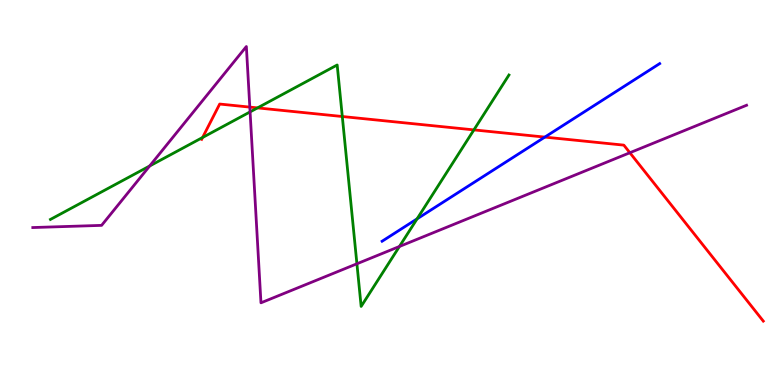[{'lines': ['blue', 'red'], 'intersections': [{'x': 7.03, 'y': 6.44}]}, {'lines': ['green', 'red'], 'intersections': [{'x': 2.61, 'y': 6.43}, {'x': 3.32, 'y': 7.2}, {'x': 4.42, 'y': 6.97}, {'x': 6.11, 'y': 6.63}]}, {'lines': ['purple', 'red'], 'intersections': [{'x': 3.22, 'y': 7.22}, {'x': 8.13, 'y': 6.03}]}, {'lines': ['blue', 'green'], 'intersections': [{'x': 5.38, 'y': 4.32}]}, {'lines': ['blue', 'purple'], 'intersections': []}, {'lines': ['green', 'purple'], 'intersections': [{'x': 1.93, 'y': 5.69}, {'x': 3.23, 'y': 7.09}, {'x': 4.61, 'y': 3.15}, {'x': 5.15, 'y': 3.6}]}]